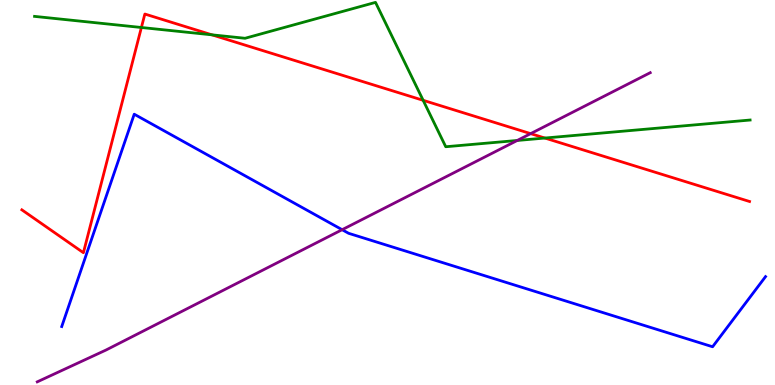[{'lines': ['blue', 'red'], 'intersections': []}, {'lines': ['green', 'red'], 'intersections': [{'x': 1.82, 'y': 9.29}, {'x': 2.73, 'y': 9.1}, {'x': 5.46, 'y': 7.39}, {'x': 7.03, 'y': 6.41}]}, {'lines': ['purple', 'red'], 'intersections': [{'x': 6.85, 'y': 6.53}]}, {'lines': ['blue', 'green'], 'intersections': []}, {'lines': ['blue', 'purple'], 'intersections': [{'x': 4.41, 'y': 4.03}]}, {'lines': ['green', 'purple'], 'intersections': [{'x': 6.67, 'y': 6.35}]}]